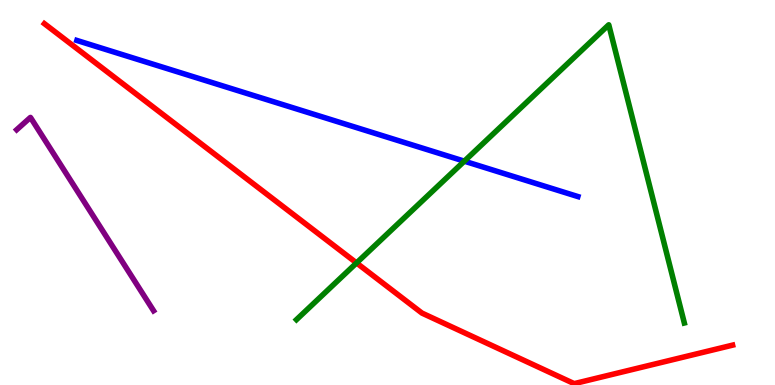[{'lines': ['blue', 'red'], 'intersections': []}, {'lines': ['green', 'red'], 'intersections': [{'x': 4.6, 'y': 3.17}]}, {'lines': ['purple', 'red'], 'intersections': []}, {'lines': ['blue', 'green'], 'intersections': [{'x': 5.99, 'y': 5.81}]}, {'lines': ['blue', 'purple'], 'intersections': []}, {'lines': ['green', 'purple'], 'intersections': []}]